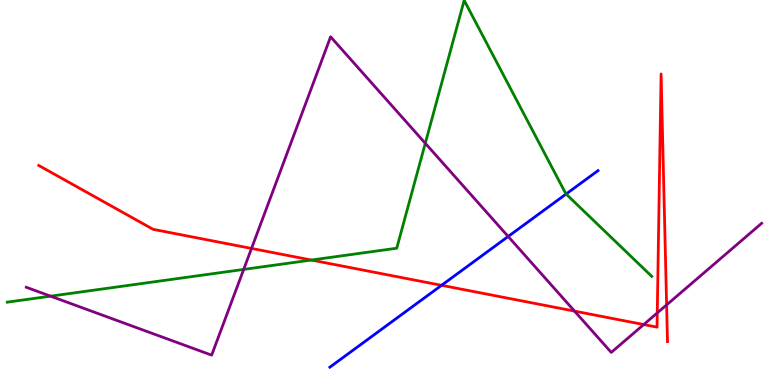[{'lines': ['blue', 'red'], 'intersections': [{'x': 5.7, 'y': 2.59}]}, {'lines': ['green', 'red'], 'intersections': [{'x': 4.02, 'y': 3.25}]}, {'lines': ['purple', 'red'], 'intersections': [{'x': 3.25, 'y': 3.55}, {'x': 7.41, 'y': 1.92}, {'x': 8.31, 'y': 1.57}, {'x': 8.48, 'y': 1.87}, {'x': 8.6, 'y': 2.08}]}, {'lines': ['blue', 'green'], 'intersections': [{'x': 7.3, 'y': 4.96}]}, {'lines': ['blue', 'purple'], 'intersections': [{'x': 6.56, 'y': 3.86}]}, {'lines': ['green', 'purple'], 'intersections': [{'x': 0.653, 'y': 2.31}, {'x': 3.14, 'y': 3.0}, {'x': 5.49, 'y': 6.28}]}]